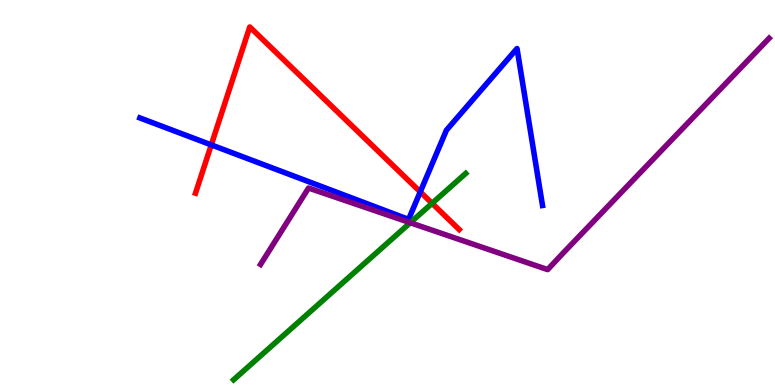[{'lines': ['blue', 'red'], 'intersections': [{'x': 2.73, 'y': 6.24}, {'x': 5.42, 'y': 5.02}]}, {'lines': ['green', 'red'], 'intersections': [{'x': 5.58, 'y': 4.72}]}, {'lines': ['purple', 'red'], 'intersections': []}, {'lines': ['blue', 'green'], 'intersections': []}, {'lines': ['blue', 'purple'], 'intersections': []}, {'lines': ['green', 'purple'], 'intersections': [{'x': 5.29, 'y': 4.21}]}]